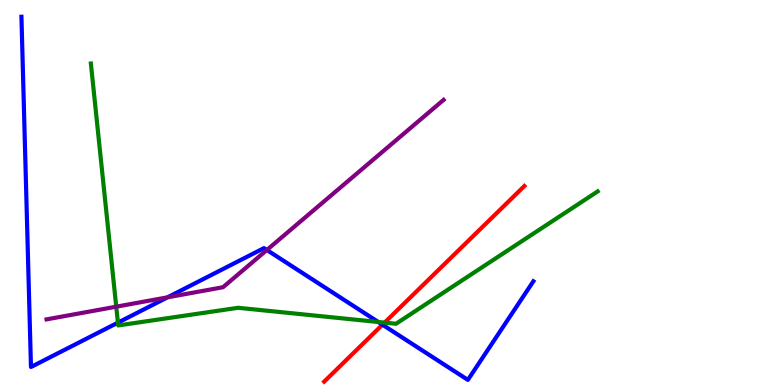[{'lines': ['blue', 'red'], 'intersections': [{'x': 4.94, 'y': 1.57}]}, {'lines': ['green', 'red'], 'intersections': [{'x': 4.96, 'y': 1.62}]}, {'lines': ['purple', 'red'], 'intersections': []}, {'lines': ['blue', 'green'], 'intersections': [{'x': 1.52, 'y': 1.62}, {'x': 4.88, 'y': 1.64}]}, {'lines': ['blue', 'purple'], 'intersections': [{'x': 2.16, 'y': 2.28}, {'x': 3.44, 'y': 3.51}]}, {'lines': ['green', 'purple'], 'intersections': [{'x': 1.5, 'y': 2.03}]}]